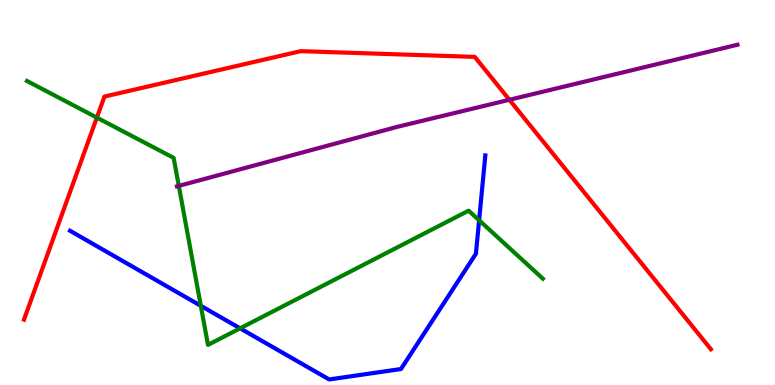[{'lines': ['blue', 'red'], 'intersections': []}, {'lines': ['green', 'red'], 'intersections': [{'x': 1.25, 'y': 6.95}]}, {'lines': ['purple', 'red'], 'intersections': [{'x': 6.57, 'y': 7.41}]}, {'lines': ['blue', 'green'], 'intersections': [{'x': 2.59, 'y': 2.06}, {'x': 3.1, 'y': 1.47}, {'x': 6.18, 'y': 4.28}]}, {'lines': ['blue', 'purple'], 'intersections': []}, {'lines': ['green', 'purple'], 'intersections': [{'x': 2.31, 'y': 5.17}]}]